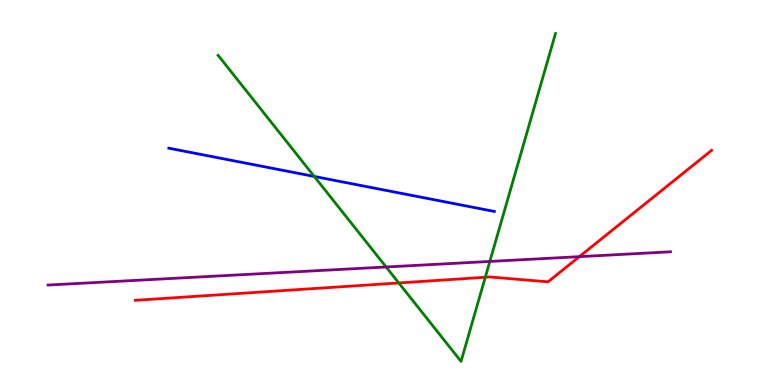[{'lines': ['blue', 'red'], 'intersections': []}, {'lines': ['green', 'red'], 'intersections': [{'x': 5.15, 'y': 2.65}, {'x': 6.26, 'y': 2.8}]}, {'lines': ['purple', 'red'], 'intersections': [{'x': 7.48, 'y': 3.33}]}, {'lines': ['blue', 'green'], 'intersections': [{'x': 4.06, 'y': 5.42}]}, {'lines': ['blue', 'purple'], 'intersections': []}, {'lines': ['green', 'purple'], 'intersections': [{'x': 4.98, 'y': 3.07}, {'x': 6.32, 'y': 3.21}]}]